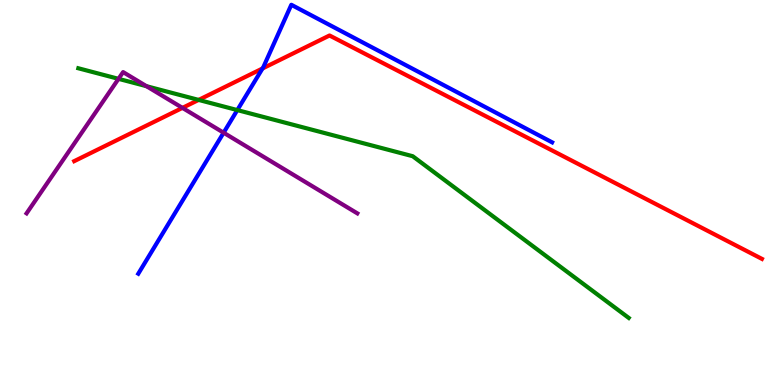[{'lines': ['blue', 'red'], 'intersections': [{'x': 3.39, 'y': 8.22}]}, {'lines': ['green', 'red'], 'intersections': [{'x': 2.56, 'y': 7.4}]}, {'lines': ['purple', 'red'], 'intersections': [{'x': 2.35, 'y': 7.2}]}, {'lines': ['blue', 'green'], 'intersections': [{'x': 3.06, 'y': 7.14}]}, {'lines': ['blue', 'purple'], 'intersections': [{'x': 2.89, 'y': 6.55}]}, {'lines': ['green', 'purple'], 'intersections': [{'x': 1.53, 'y': 7.95}, {'x': 1.89, 'y': 7.76}]}]